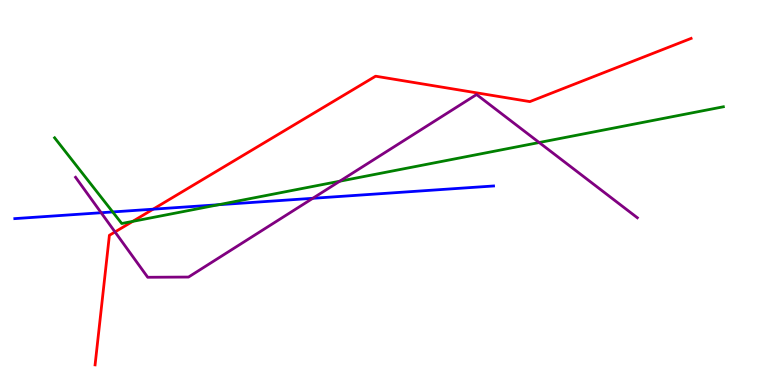[{'lines': ['blue', 'red'], 'intersections': [{'x': 1.98, 'y': 4.57}]}, {'lines': ['green', 'red'], 'intersections': [{'x': 1.71, 'y': 4.25}]}, {'lines': ['purple', 'red'], 'intersections': [{'x': 1.48, 'y': 3.98}]}, {'lines': ['blue', 'green'], 'intersections': [{'x': 1.45, 'y': 4.49}, {'x': 2.82, 'y': 4.68}]}, {'lines': ['blue', 'purple'], 'intersections': [{'x': 1.31, 'y': 4.47}, {'x': 4.04, 'y': 4.85}]}, {'lines': ['green', 'purple'], 'intersections': [{'x': 4.38, 'y': 5.29}, {'x': 6.96, 'y': 6.3}]}]